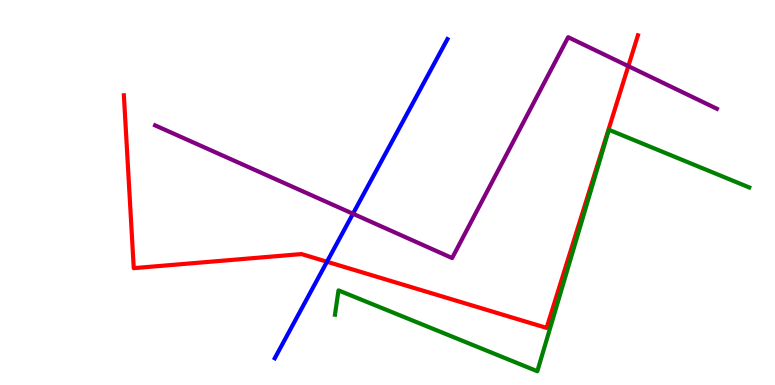[{'lines': ['blue', 'red'], 'intersections': [{'x': 4.22, 'y': 3.2}]}, {'lines': ['green', 'red'], 'intersections': []}, {'lines': ['purple', 'red'], 'intersections': [{'x': 8.11, 'y': 8.28}]}, {'lines': ['blue', 'green'], 'intersections': []}, {'lines': ['blue', 'purple'], 'intersections': [{'x': 4.55, 'y': 4.45}]}, {'lines': ['green', 'purple'], 'intersections': []}]